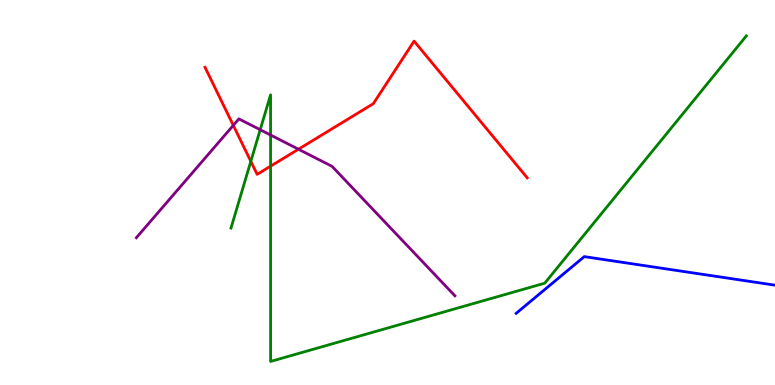[{'lines': ['blue', 'red'], 'intersections': []}, {'lines': ['green', 'red'], 'intersections': [{'x': 3.24, 'y': 5.81}, {'x': 3.49, 'y': 5.68}]}, {'lines': ['purple', 'red'], 'intersections': [{'x': 3.01, 'y': 6.74}, {'x': 3.85, 'y': 6.12}]}, {'lines': ['blue', 'green'], 'intersections': []}, {'lines': ['blue', 'purple'], 'intersections': []}, {'lines': ['green', 'purple'], 'intersections': [{'x': 3.36, 'y': 6.63}, {'x': 3.49, 'y': 6.49}]}]